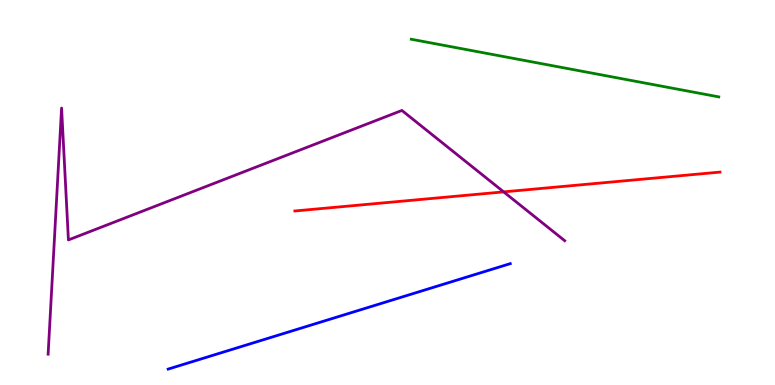[{'lines': ['blue', 'red'], 'intersections': []}, {'lines': ['green', 'red'], 'intersections': []}, {'lines': ['purple', 'red'], 'intersections': [{'x': 6.5, 'y': 5.02}]}, {'lines': ['blue', 'green'], 'intersections': []}, {'lines': ['blue', 'purple'], 'intersections': []}, {'lines': ['green', 'purple'], 'intersections': []}]